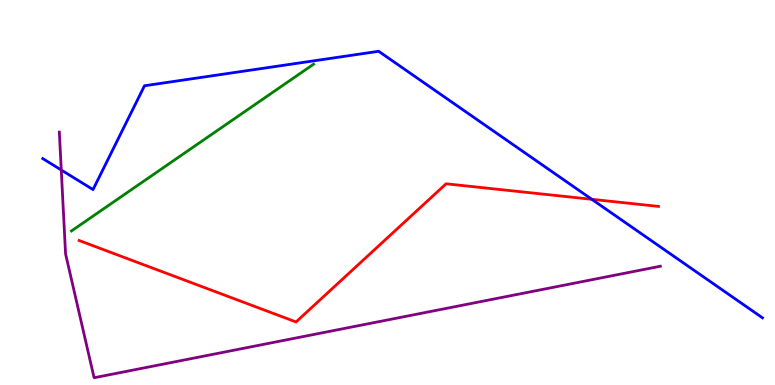[{'lines': ['blue', 'red'], 'intersections': [{'x': 7.64, 'y': 4.82}]}, {'lines': ['green', 'red'], 'intersections': []}, {'lines': ['purple', 'red'], 'intersections': []}, {'lines': ['blue', 'green'], 'intersections': []}, {'lines': ['blue', 'purple'], 'intersections': [{'x': 0.791, 'y': 5.58}]}, {'lines': ['green', 'purple'], 'intersections': []}]